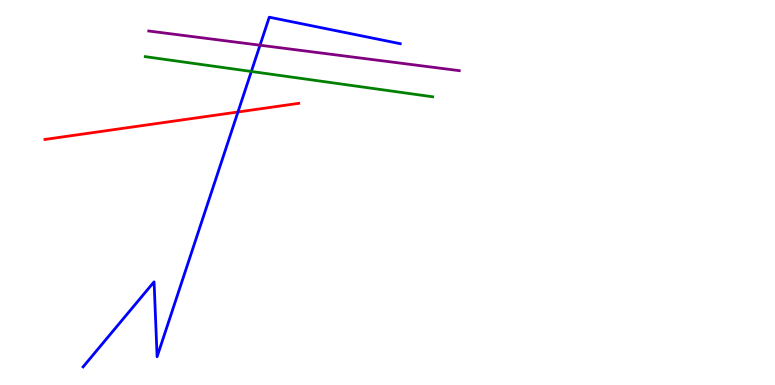[{'lines': ['blue', 'red'], 'intersections': [{'x': 3.07, 'y': 7.09}]}, {'lines': ['green', 'red'], 'intersections': []}, {'lines': ['purple', 'red'], 'intersections': []}, {'lines': ['blue', 'green'], 'intersections': [{'x': 3.24, 'y': 8.14}]}, {'lines': ['blue', 'purple'], 'intersections': [{'x': 3.35, 'y': 8.83}]}, {'lines': ['green', 'purple'], 'intersections': []}]